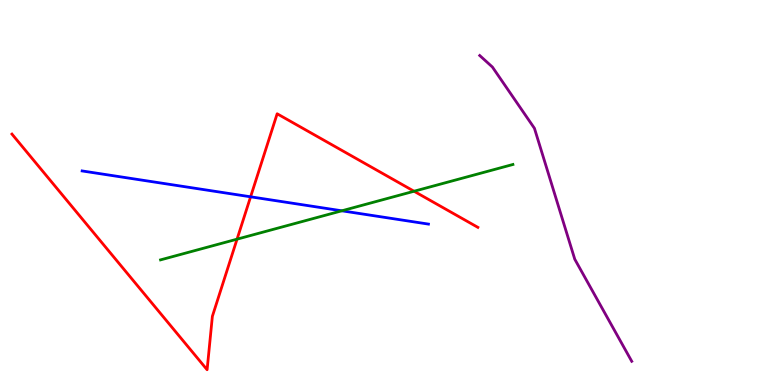[{'lines': ['blue', 'red'], 'intersections': [{'x': 3.23, 'y': 4.89}]}, {'lines': ['green', 'red'], 'intersections': [{'x': 3.06, 'y': 3.79}, {'x': 5.34, 'y': 5.03}]}, {'lines': ['purple', 'red'], 'intersections': []}, {'lines': ['blue', 'green'], 'intersections': [{'x': 4.41, 'y': 4.52}]}, {'lines': ['blue', 'purple'], 'intersections': []}, {'lines': ['green', 'purple'], 'intersections': []}]